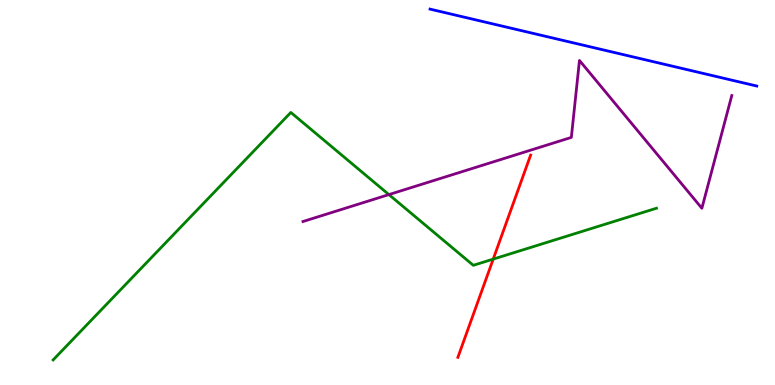[{'lines': ['blue', 'red'], 'intersections': []}, {'lines': ['green', 'red'], 'intersections': [{'x': 6.36, 'y': 3.27}]}, {'lines': ['purple', 'red'], 'intersections': []}, {'lines': ['blue', 'green'], 'intersections': []}, {'lines': ['blue', 'purple'], 'intersections': []}, {'lines': ['green', 'purple'], 'intersections': [{'x': 5.02, 'y': 4.95}]}]